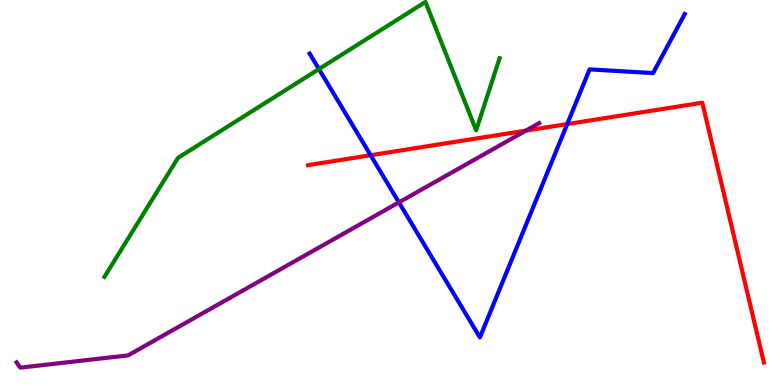[{'lines': ['blue', 'red'], 'intersections': [{'x': 4.78, 'y': 5.97}, {'x': 7.32, 'y': 6.78}]}, {'lines': ['green', 'red'], 'intersections': []}, {'lines': ['purple', 'red'], 'intersections': [{'x': 6.79, 'y': 6.61}]}, {'lines': ['blue', 'green'], 'intersections': [{'x': 4.12, 'y': 8.21}]}, {'lines': ['blue', 'purple'], 'intersections': [{'x': 5.15, 'y': 4.74}]}, {'lines': ['green', 'purple'], 'intersections': []}]